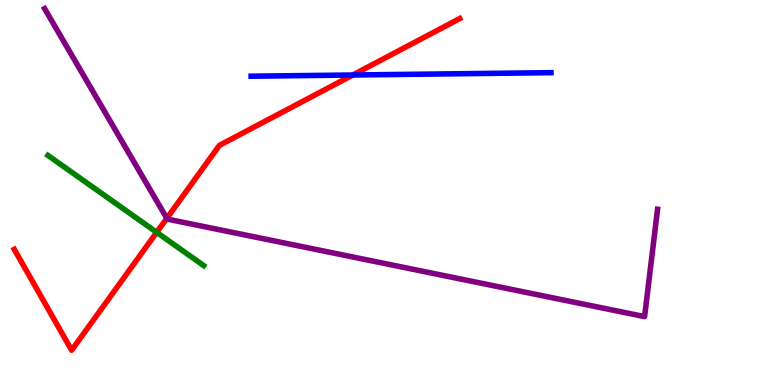[{'lines': ['blue', 'red'], 'intersections': [{'x': 4.55, 'y': 8.05}]}, {'lines': ['green', 'red'], 'intersections': [{'x': 2.02, 'y': 3.97}]}, {'lines': ['purple', 'red'], 'intersections': [{'x': 2.15, 'y': 4.33}]}, {'lines': ['blue', 'green'], 'intersections': []}, {'lines': ['blue', 'purple'], 'intersections': []}, {'lines': ['green', 'purple'], 'intersections': []}]